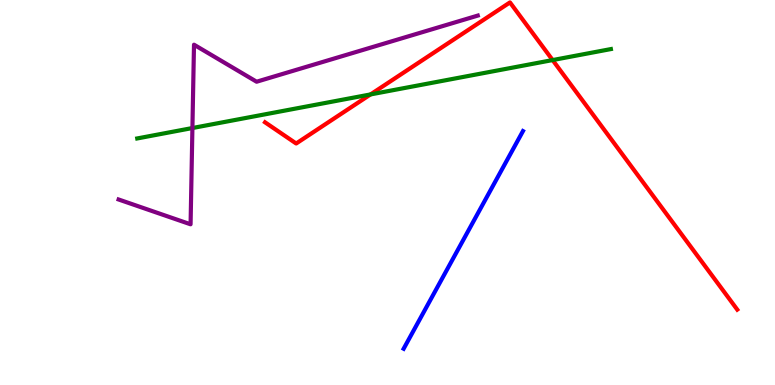[{'lines': ['blue', 'red'], 'intersections': []}, {'lines': ['green', 'red'], 'intersections': [{'x': 4.78, 'y': 7.55}, {'x': 7.13, 'y': 8.44}]}, {'lines': ['purple', 'red'], 'intersections': []}, {'lines': ['blue', 'green'], 'intersections': []}, {'lines': ['blue', 'purple'], 'intersections': []}, {'lines': ['green', 'purple'], 'intersections': [{'x': 2.48, 'y': 6.67}]}]